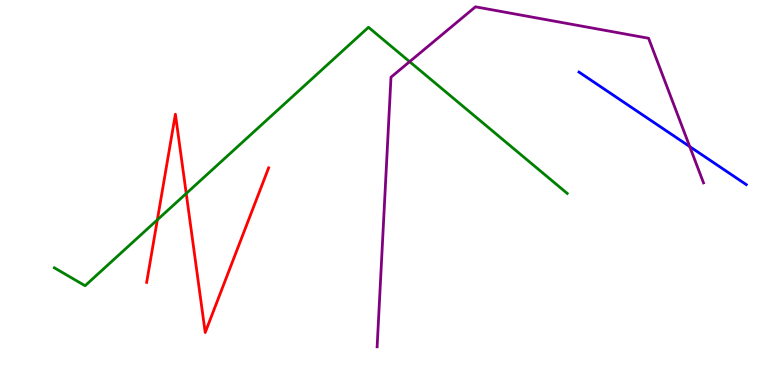[{'lines': ['blue', 'red'], 'intersections': []}, {'lines': ['green', 'red'], 'intersections': [{'x': 2.03, 'y': 4.29}, {'x': 2.4, 'y': 4.97}]}, {'lines': ['purple', 'red'], 'intersections': []}, {'lines': ['blue', 'green'], 'intersections': []}, {'lines': ['blue', 'purple'], 'intersections': [{'x': 8.9, 'y': 6.19}]}, {'lines': ['green', 'purple'], 'intersections': [{'x': 5.29, 'y': 8.4}]}]